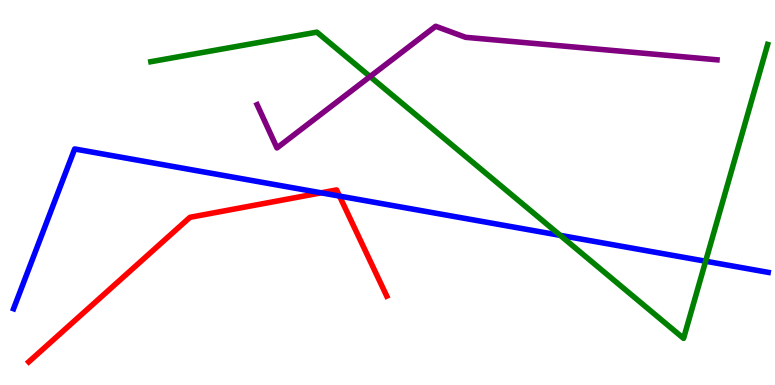[{'lines': ['blue', 'red'], 'intersections': [{'x': 4.14, 'y': 4.99}, {'x': 4.38, 'y': 4.91}]}, {'lines': ['green', 'red'], 'intersections': []}, {'lines': ['purple', 'red'], 'intersections': []}, {'lines': ['blue', 'green'], 'intersections': [{'x': 7.23, 'y': 3.89}, {'x': 9.11, 'y': 3.21}]}, {'lines': ['blue', 'purple'], 'intersections': []}, {'lines': ['green', 'purple'], 'intersections': [{'x': 4.77, 'y': 8.01}]}]